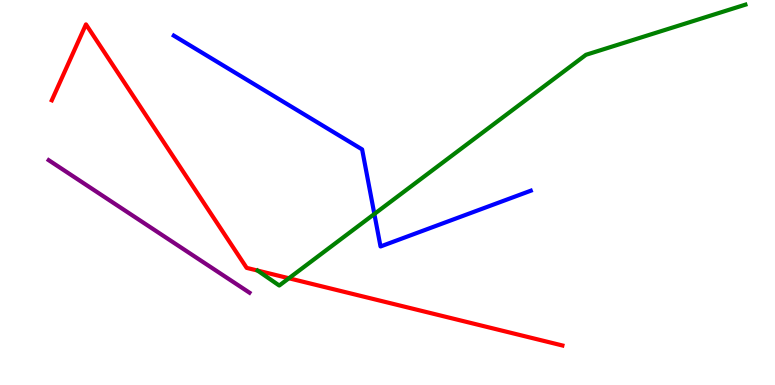[{'lines': ['blue', 'red'], 'intersections': []}, {'lines': ['green', 'red'], 'intersections': [{'x': 3.73, 'y': 2.77}]}, {'lines': ['purple', 'red'], 'intersections': []}, {'lines': ['blue', 'green'], 'intersections': [{'x': 4.83, 'y': 4.44}]}, {'lines': ['blue', 'purple'], 'intersections': []}, {'lines': ['green', 'purple'], 'intersections': []}]